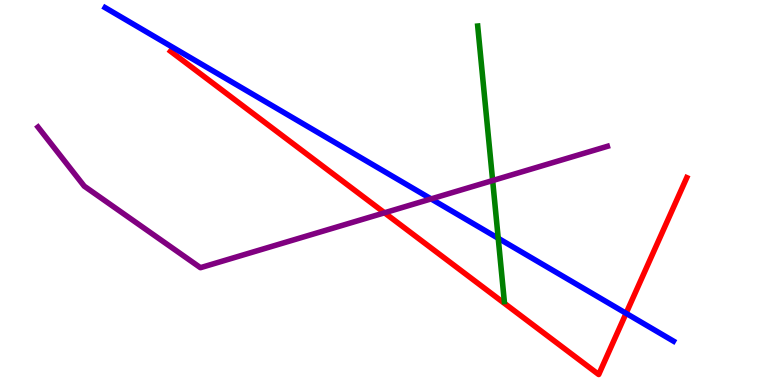[{'lines': ['blue', 'red'], 'intersections': [{'x': 8.08, 'y': 1.86}]}, {'lines': ['green', 'red'], 'intersections': []}, {'lines': ['purple', 'red'], 'intersections': [{'x': 4.96, 'y': 4.47}]}, {'lines': ['blue', 'green'], 'intersections': [{'x': 6.43, 'y': 3.81}]}, {'lines': ['blue', 'purple'], 'intersections': [{'x': 5.56, 'y': 4.83}]}, {'lines': ['green', 'purple'], 'intersections': [{'x': 6.36, 'y': 5.31}]}]